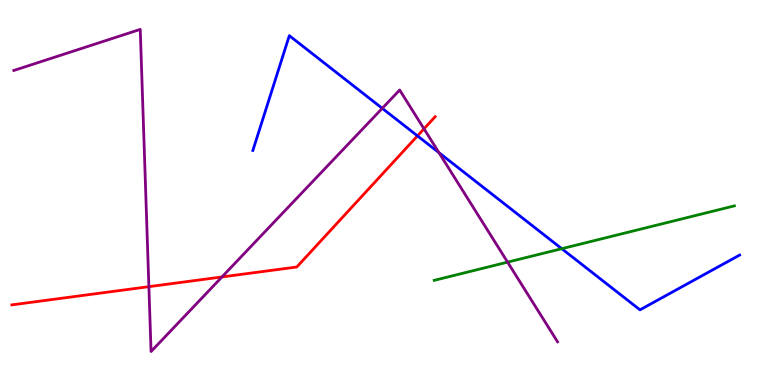[{'lines': ['blue', 'red'], 'intersections': [{'x': 5.39, 'y': 6.47}]}, {'lines': ['green', 'red'], 'intersections': []}, {'lines': ['purple', 'red'], 'intersections': [{'x': 1.92, 'y': 2.55}, {'x': 2.86, 'y': 2.81}, {'x': 5.47, 'y': 6.65}]}, {'lines': ['blue', 'green'], 'intersections': [{'x': 7.25, 'y': 3.54}]}, {'lines': ['blue', 'purple'], 'intersections': [{'x': 4.93, 'y': 7.19}, {'x': 5.66, 'y': 6.03}]}, {'lines': ['green', 'purple'], 'intersections': [{'x': 6.55, 'y': 3.19}]}]